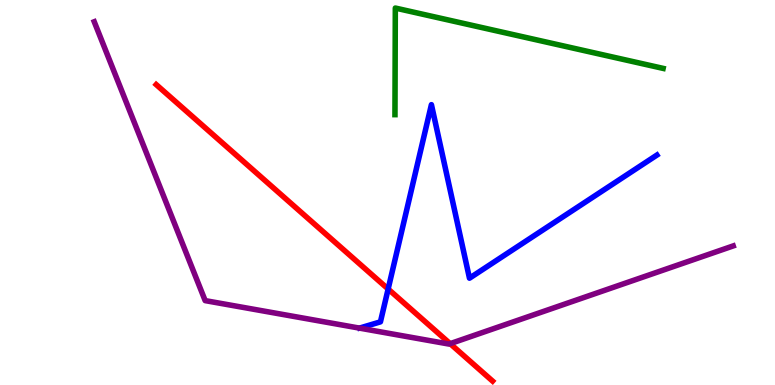[{'lines': ['blue', 'red'], 'intersections': [{'x': 5.01, 'y': 2.49}]}, {'lines': ['green', 'red'], 'intersections': []}, {'lines': ['purple', 'red'], 'intersections': [{'x': 5.81, 'y': 1.07}]}, {'lines': ['blue', 'green'], 'intersections': []}, {'lines': ['blue', 'purple'], 'intersections': []}, {'lines': ['green', 'purple'], 'intersections': []}]